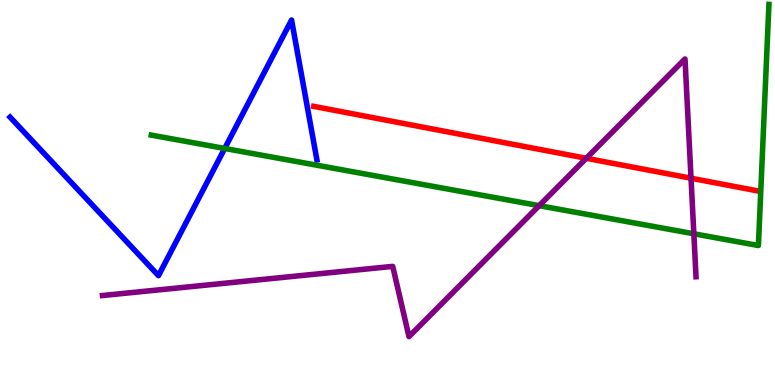[{'lines': ['blue', 'red'], 'intersections': []}, {'lines': ['green', 'red'], 'intersections': []}, {'lines': ['purple', 'red'], 'intersections': [{'x': 7.56, 'y': 5.89}, {'x': 8.92, 'y': 5.37}]}, {'lines': ['blue', 'green'], 'intersections': [{'x': 2.9, 'y': 6.14}]}, {'lines': ['blue', 'purple'], 'intersections': []}, {'lines': ['green', 'purple'], 'intersections': [{'x': 6.96, 'y': 4.66}, {'x': 8.95, 'y': 3.93}]}]